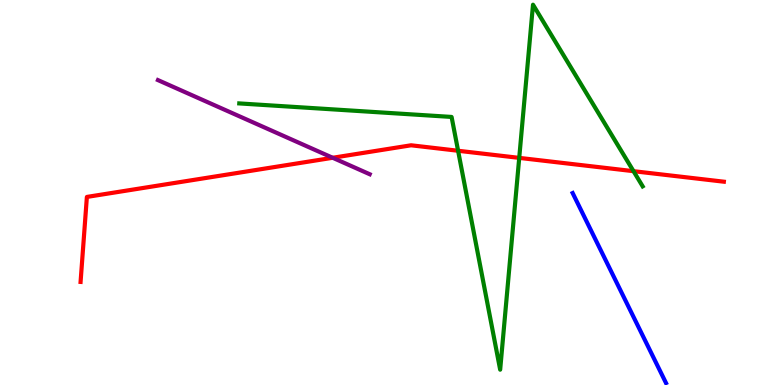[{'lines': ['blue', 'red'], 'intersections': []}, {'lines': ['green', 'red'], 'intersections': [{'x': 5.91, 'y': 6.08}, {'x': 6.7, 'y': 5.9}, {'x': 8.17, 'y': 5.55}]}, {'lines': ['purple', 'red'], 'intersections': [{'x': 4.29, 'y': 5.9}]}, {'lines': ['blue', 'green'], 'intersections': []}, {'lines': ['blue', 'purple'], 'intersections': []}, {'lines': ['green', 'purple'], 'intersections': []}]